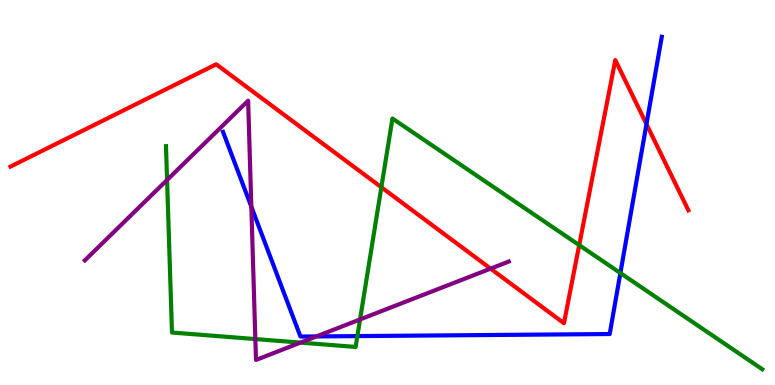[{'lines': ['blue', 'red'], 'intersections': [{'x': 8.34, 'y': 6.78}]}, {'lines': ['green', 'red'], 'intersections': [{'x': 4.92, 'y': 5.14}, {'x': 7.47, 'y': 3.63}]}, {'lines': ['purple', 'red'], 'intersections': [{'x': 6.33, 'y': 3.02}]}, {'lines': ['blue', 'green'], 'intersections': [{'x': 4.61, 'y': 1.27}, {'x': 8.0, 'y': 2.91}]}, {'lines': ['blue', 'purple'], 'intersections': [{'x': 3.24, 'y': 4.63}, {'x': 4.08, 'y': 1.26}]}, {'lines': ['green', 'purple'], 'intersections': [{'x': 2.16, 'y': 5.33}, {'x': 3.29, 'y': 1.19}, {'x': 3.88, 'y': 1.1}, {'x': 4.65, 'y': 1.7}]}]